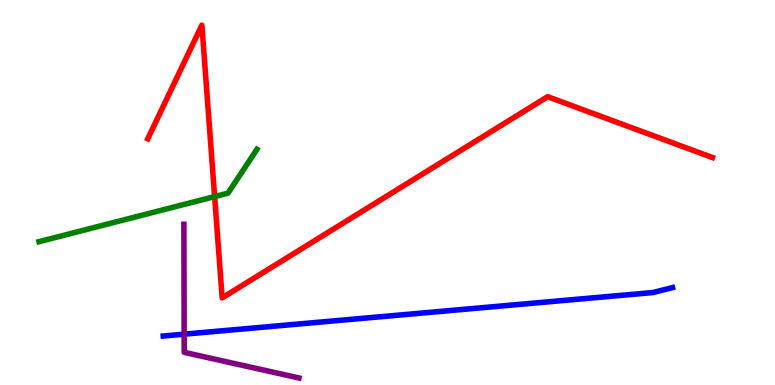[{'lines': ['blue', 'red'], 'intersections': []}, {'lines': ['green', 'red'], 'intersections': [{'x': 2.77, 'y': 4.89}]}, {'lines': ['purple', 'red'], 'intersections': []}, {'lines': ['blue', 'green'], 'intersections': []}, {'lines': ['blue', 'purple'], 'intersections': [{'x': 2.38, 'y': 1.32}]}, {'lines': ['green', 'purple'], 'intersections': []}]